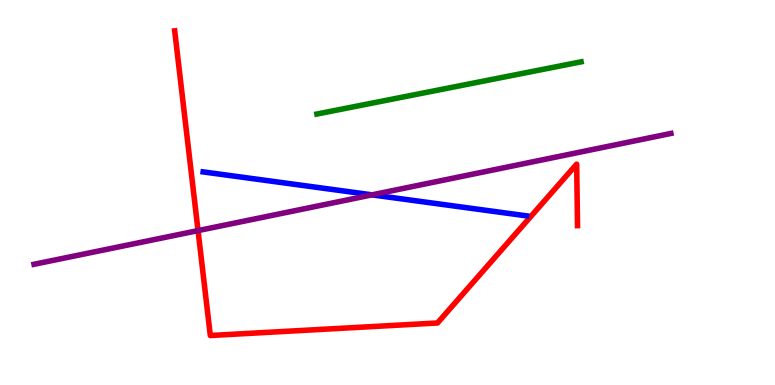[{'lines': ['blue', 'red'], 'intersections': []}, {'lines': ['green', 'red'], 'intersections': []}, {'lines': ['purple', 'red'], 'intersections': [{'x': 2.56, 'y': 4.01}]}, {'lines': ['blue', 'green'], 'intersections': []}, {'lines': ['blue', 'purple'], 'intersections': [{'x': 4.8, 'y': 4.94}]}, {'lines': ['green', 'purple'], 'intersections': []}]